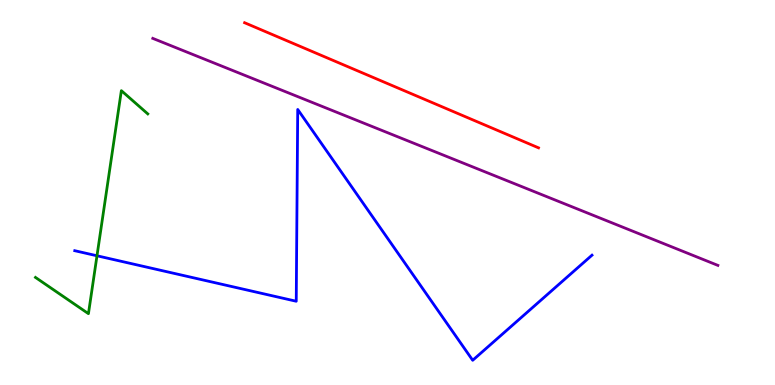[{'lines': ['blue', 'red'], 'intersections': []}, {'lines': ['green', 'red'], 'intersections': []}, {'lines': ['purple', 'red'], 'intersections': []}, {'lines': ['blue', 'green'], 'intersections': [{'x': 1.25, 'y': 3.36}]}, {'lines': ['blue', 'purple'], 'intersections': []}, {'lines': ['green', 'purple'], 'intersections': []}]